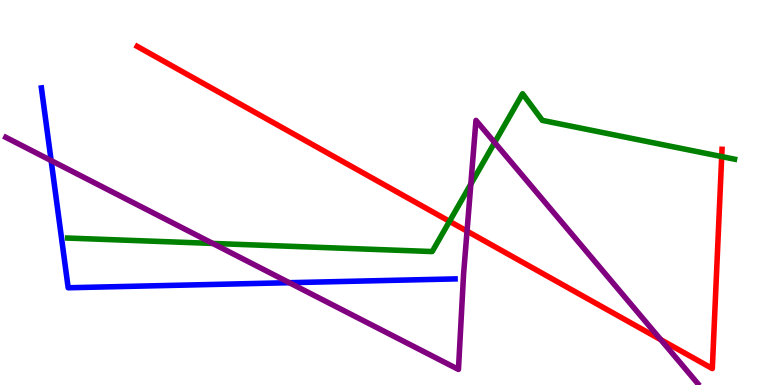[{'lines': ['blue', 'red'], 'intersections': []}, {'lines': ['green', 'red'], 'intersections': [{'x': 5.8, 'y': 4.25}, {'x': 9.31, 'y': 5.93}]}, {'lines': ['purple', 'red'], 'intersections': [{'x': 6.03, 'y': 4.0}, {'x': 8.53, 'y': 1.18}]}, {'lines': ['blue', 'green'], 'intersections': []}, {'lines': ['blue', 'purple'], 'intersections': [{'x': 0.66, 'y': 5.83}, {'x': 3.73, 'y': 2.66}]}, {'lines': ['green', 'purple'], 'intersections': [{'x': 2.74, 'y': 3.68}, {'x': 6.08, 'y': 5.22}, {'x': 6.38, 'y': 6.3}]}]